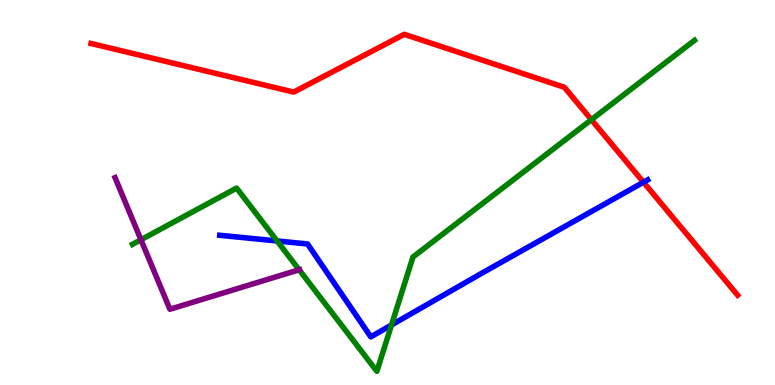[{'lines': ['blue', 'red'], 'intersections': [{'x': 8.3, 'y': 5.27}]}, {'lines': ['green', 'red'], 'intersections': [{'x': 7.63, 'y': 6.89}]}, {'lines': ['purple', 'red'], 'intersections': []}, {'lines': ['blue', 'green'], 'intersections': [{'x': 3.58, 'y': 3.74}, {'x': 5.05, 'y': 1.56}]}, {'lines': ['blue', 'purple'], 'intersections': []}, {'lines': ['green', 'purple'], 'intersections': [{'x': 1.82, 'y': 3.77}, {'x': 3.86, 'y': 2.99}]}]